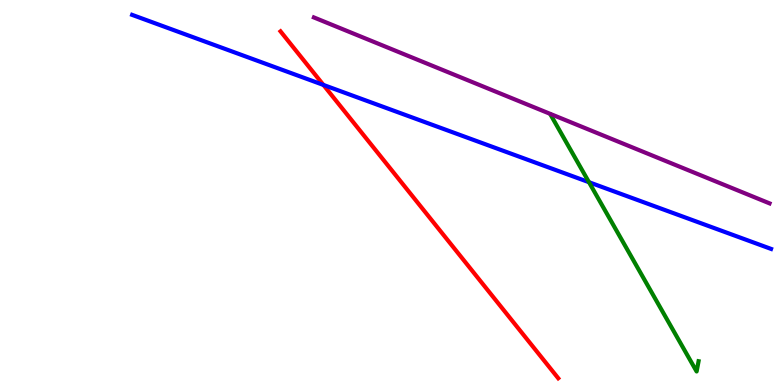[{'lines': ['blue', 'red'], 'intersections': [{'x': 4.17, 'y': 7.79}]}, {'lines': ['green', 'red'], 'intersections': []}, {'lines': ['purple', 'red'], 'intersections': []}, {'lines': ['blue', 'green'], 'intersections': [{'x': 7.6, 'y': 5.27}]}, {'lines': ['blue', 'purple'], 'intersections': []}, {'lines': ['green', 'purple'], 'intersections': []}]